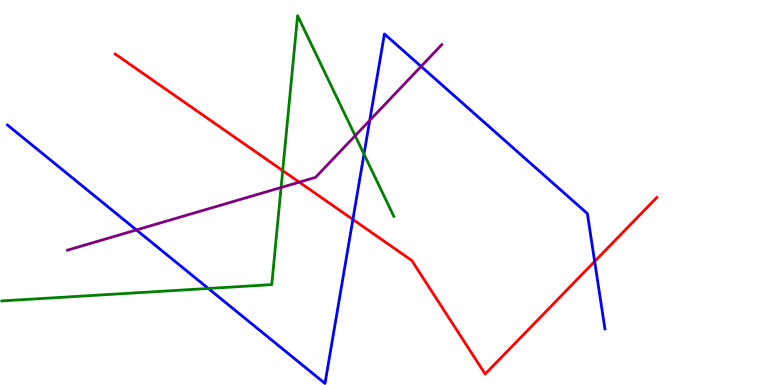[{'lines': ['blue', 'red'], 'intersections': [{'x': 4.55, 'y': 4.3}, {'x': 7.67, 'y': 3.21}]}, {'lines': ['green', 'red'], 'intersections': [{'x': 3.65, 'y': 5.57}]}, {'lines': ['purple', 'red'], 'intersections': [{'x': 3.86, 'y': 5.27}]}, {'lines': ['blue', 'green'], 'intersections': [{'x': 2.69, 'y': 2.51}, {'x': 4.7, 'y': 6.0}]}, {'lines': ['blue', 'purple'], 'intersections': [{'x': 1.76, 'y': 4.03}, {'x': 4.77, 'y': 6.87}, {'x': 5.43, 'y': 8.27}]}, {'lines': ['green', 'purple'], 'intersections': [{'x': 3.63, 'y': 5.13}, {'x': 4.58, 'y': 6.47}]}]